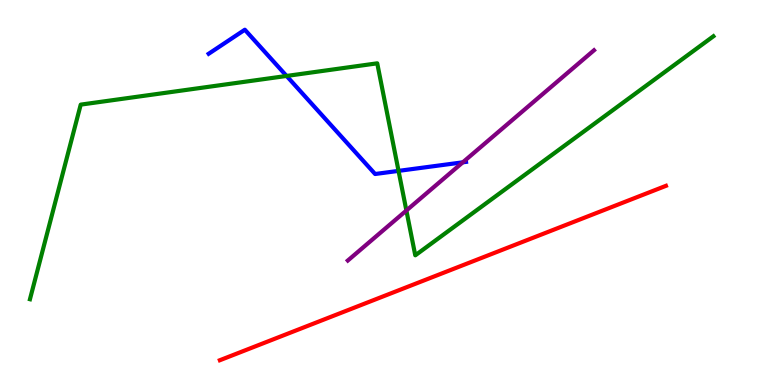[{'lines': ['blue', 'red'], 'intersections': []}, {'lines': ['green', 'red'], 'intersections': []}, {'lines': ['purple', 'red'], 'intersections': []}, {'lines': ['blue', 'green'], 'intersections': [{'x': 3.7, 'y': 8.03}, {'x': 5.14, 'y': 5.56}]}, {'lines': ['blue', 'purple'], 'intersections': [{'x': 5.97, 'y': 5.78}]}, {'lines': ['green', 'purple'], 'intersections': [{'x': 5.24, 'y': 4.53}]}]